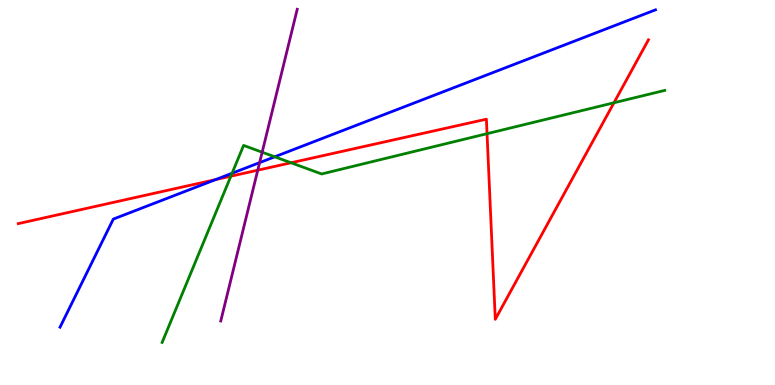[{'lines': ['blue', 'red'], 'intersections': [{'x': 2.78, 'y': 5.34}]}, {'lines': ['green', 'red'], 'intersections': [{'x': 2.98, 'y': 5.42}, {'x': 3.76, 'y': 5.77}, {'x': 6.28, 'y': 6.53}, {'x': 7.92, 'y': 7.33}]}, {'lines': ['purple', 'red'], 'intersections': [{'x': 3.33, 'y': 5.58}]}, {'lines': ['blue', 'green'], 'intersections': [{'x': 2.99, 'y': 5.5}, {'x': 3.54, 'y': 5.93}]}, {'lines': ['blue', 'purple'], 'intersections': [{'x': 3.35, 'y': 5.78}]}, {'lines': ['green', 'purple'], 'intersections': [{'x': 3.38, 'y': 6.05}]}]